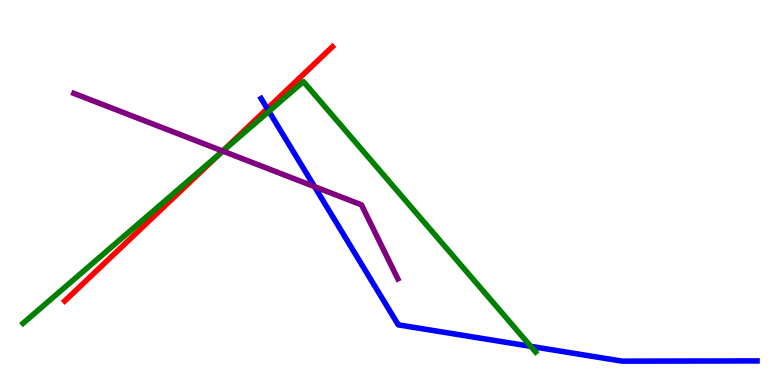[{'lines': ['blue', 'red'], 'intersections': [{'x': 3.45, 'y': 7.18}]}, {'lines': ['green', 'red'], 'intersections': [{'x': 2.84, 'y': 6.02}]}, {'lines': ['purple', 'red'], 'intersections': [{'x': 2.87, 'y': 6.08}]}, {'lines': ['blue', 'green'], 'intersections': [{'x': 3.47, 'y': 7.11}, {'x': 6.85, 'y': 1.0}]}, {'lines': ['blue', 'purple'], 'intersections': [{'x': 4.06, 'y': 5.15}]}, {'lines': ['green', 'purple'], 'intersections': [{'x': 2.87, 'y': 6.08}]}]